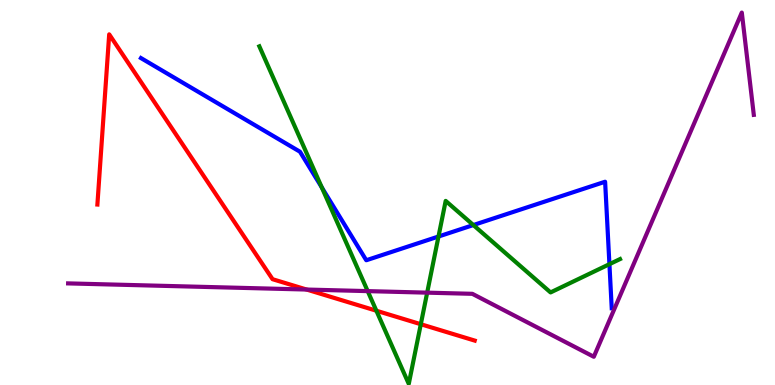[{'lines': ['blue', 'red'], 'intersections': []}, {'lines': ['green', 'red'], 'intersections': [{'x': 4.86, 'y': 1.93}, {'x': 5.43, 'y': 1.58}]}, {'lines': ['purple', 'red'], 'intersections': [{'x': 3.96, 'y': 2.48}]}, {'lines': ['blue', 'green'], 'intersections': [{'x': 4.15, 'y': 5.13}, {'x': 5.66, 'y': 3.86}, {'x': 6.11, 'y': 4.15}, {'x': 7.86, 'y': 3.14}]}, {'lines': ['blue', 'purple'], 'intersections': []}, {'lines': ['green', 'purple'], 'intersections': [{'x': 4.74, 'y': 2.44}, {'x': 5.51, 'y': 2.4}]}]